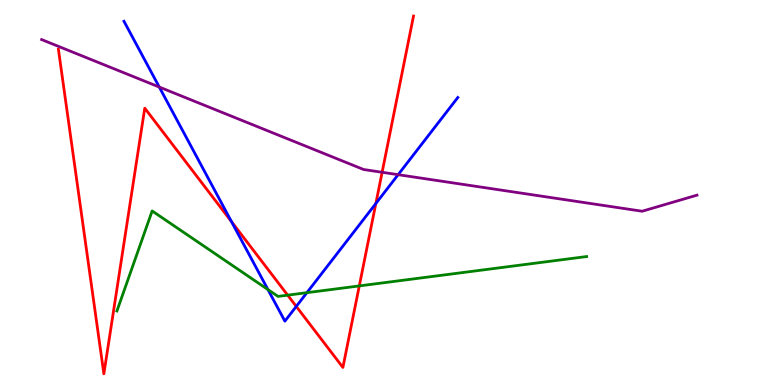[{'lines': ['blue', 'red'], 'intersections': [{'x': 2.99, 'y': 4.24}, {'x': 3.82, 'y': 2.04}, {'x': 4.85, 'y': 4.71}]}, {'lines': ['green', 'red'], 'intersections': [{'x': 3.71, 'y': 2.33}, {'x': 4.64, 'y': 2.57}]}, {'lines': ['purple', 'red'], 'intersections': [{'x': 4.93, 'y': 5.53}]}, {'lines': ['blue', 'green'], 'intersections': [{'x': 3.46, 'y': 2.48}, {'x': 3.96, 'y': 2.4}]}, {'lines': ['blue', 'purple'], 'intersections': [{'x': 2.06, 'y': 7.74}, {'x': 5.14, 'y': 5.46}]}, {'lines': ['green', 'purple'], 'intersections': []}]